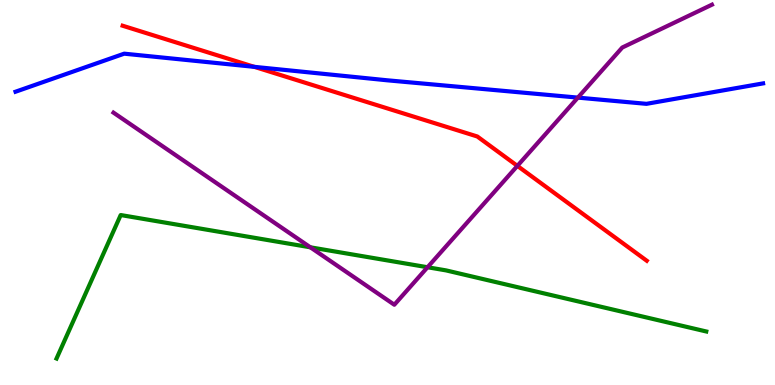[{'lines': ['blue', 'red'], 'intersections': [{'x': 3.28, 'y': 8.26}]}, {'lines': ['green', 'red'], 'intersections': []}, {'lines': ['purple', 'red'], 'intersections': [{'x': 6.68, 'y': 5.69}]}, {'lines': ['blue', 'green'], 'intersections': []}, {'lines': ['blue', 'purple'], 'intersections': [{'x': 7.46, 'y': 7.46}]}, {'lines': ['green', 'purple'], 'intersections': [{'x': 4.0, 'y': 3.58}, {'x': 5.52, 'y': 3.06}]}]